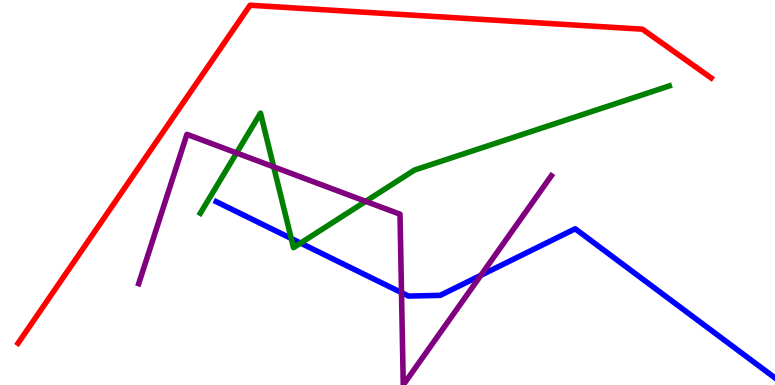[{'lines': ['blue', 'red'], 'intersections': []}, {'lines': ['green', 'red'], 'intersections': []}, {'lines': ['purple', 'red'], 'intersections': []}, {'lines': ['blue', 'green'], 'intersections': [{'x': 3.76, 'y': 3.81}, {'x': 3.88, 'y': 3.69}]}, {'lines': ['blue', 'purple'], 'intersections': [{'x': 5.18, 'y': 2.4}, {'x': 6.2, 'y': 2.85}]}, {'lines': ['green', 'purple'], 'intersections': [{'x': 3.05, 'y': 6.03}, {'x': 3.53, 'y': 5.67}, {'x': 4.72, 'y': 4.77}]}]